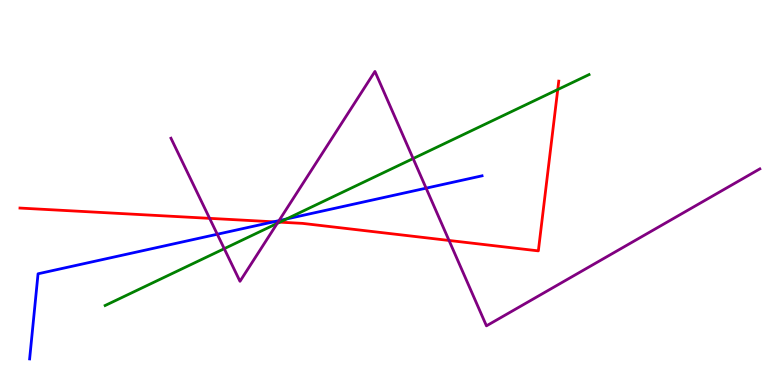[{'lines': ['blue', 'red'], 'intersections': [{'x': 3.53, 'y': 4.24}]}, {'lines': ['green', 'red'], 'intersections': [{'x': 3.61, 'y': 4.23}, {'x': 7.2, 'y': 7.67}]}, {'lines': ['purple', 'red'], 'intersections': [{'x': 2.7, 'y': 4.33}, {'x': 3.59, 'y': 4.23}, {'x': 5.79, 'y': 3.75}]}, {'lines': ['blue', 'green'], 'intersections': [{'x': 3.7, 'y': 4.31}]}, {'lines': ['blue', 'purple'], 'intersections': [{'x': 2.8, 'y': 3.92}, {'x': 3.6, 'y': 4.27}, {'x': 5.5, 'y': 5.11}]}, {'lines': ['green', 'purple'], 'intersections': [{'x': 2.89, 'y': 3.54}, {'x': 3.58, 'y': 4.2}, {'x': 5.33, 'y': 5.88}]}]